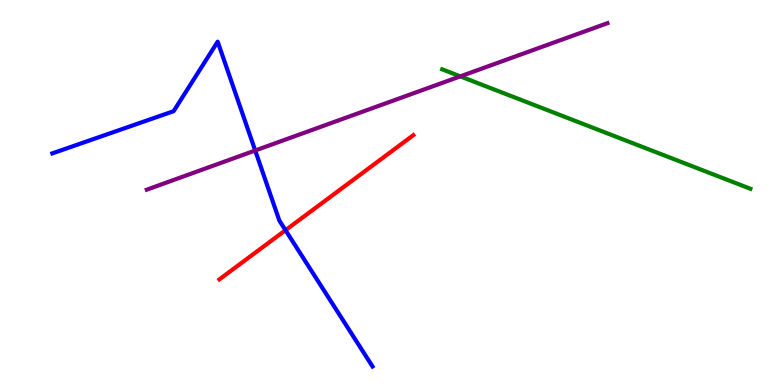[{'lines': ['blue', 'red'], 'intersections': [{'x': 3.68, 'y': 4.02}]}, {'lines': ['green', 'red'], 'intersections': []}, {'lines': ['purple', 'red'], 'intersections': []}, {'lines': ['blue', 'green'], 'intersections': []}, {'lines': ['blue', 'purple'], 'intersections': [{'x': 3.29, 'y': 6.09}]}, {'lines': ['green', 'purple'], 'intersections': [{'x': 5.94, 'y': 8.02}]}]